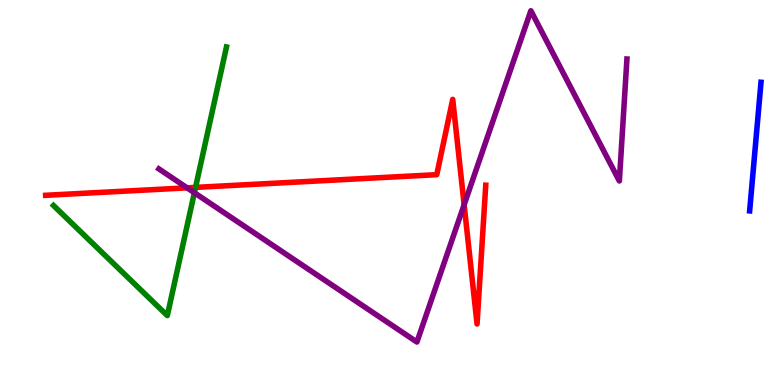[{'lines': ['blue', 'red'], 'intersections': []}, {'lines': ['green', 'red'], 'intersections': [{'x': 2.52, 'y': 5.13}]}, {'lines': ['purple', 'red'], 'intersections': [{'x': 2.41, 'y': 5.12}, {'x': 5.99, 'y': 4.68}]}, {'lines': ['blue', 'green'], 'intersections': []}, {'lines': ['blue', 'purple'], 'intersections': []}, {'lines': ['green', 'purple'], 'intersections': [{'x': 2.51, 'y': 4.99}]}]